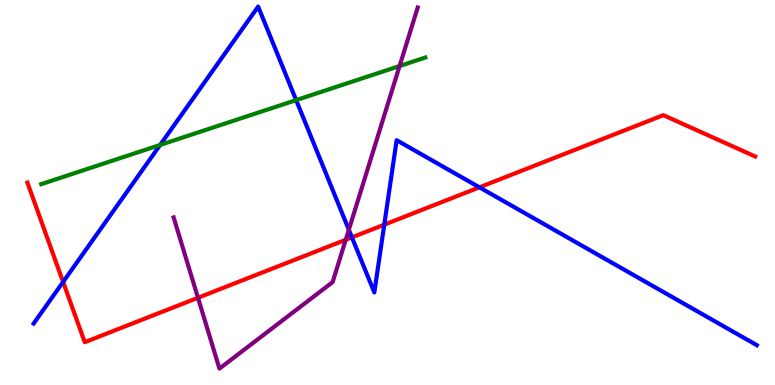[{'lines': ['blue', 'red'], 'intersections': [{'x': 0.814, 'y': 2.68}, {'x': 4.54, 'y': 3.83}, {'x': 4.96, 'y': 4.16}, {'x': 6.19, 'y': 5.13}]}, {'lines': ['green', 'red'], 'intersections': []}, {'lines': ['purple', 'red'], 'intersections': [{'x': 2.55, 'y': 2.27}, {'x': 4.46, 'y': 3.77}]}, {'lines': ['blue', 'green'], 'intersections': [{'x': 2.07, 'y': 6.24}, {'x': 3.82, 'y': 7.4}]}, {'lines': ['blue', 'purple'], 'intersections': [{'x': 4.5, 'y': 4.03}]}, {'lines': ['green', 'purple'], 'intersections': [{'x': 5.16, 'y': 8.29}]}]